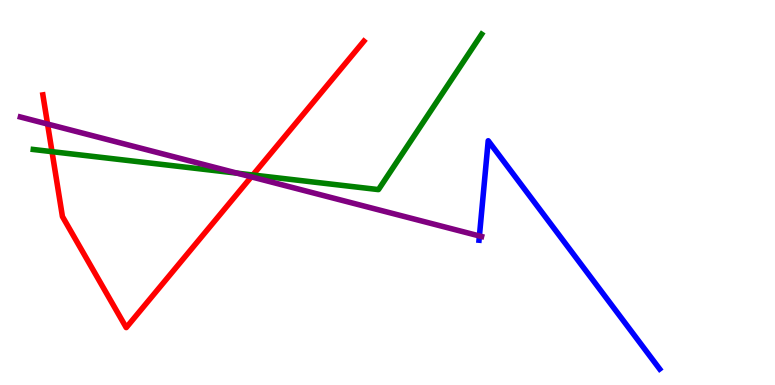[{'lines': ['blue', 'red'], 'intersections': []}, {'lines': ['green', 'red'], 'intersections': [{'x': 0.671, 'y': 6.06}, {'x': 3.26, 'y': 5.45}]}, {'lines': ['purple', 'red'], 'intersections': [{'x': 0.614, 'y': 6.78}, {'x': 3.24, 'y': 5.41}]}, {'lines': ['blue', 'green'], 'intersections': []}, {'lines': ['blue', 'purple'], 'intersections': [{'x': 6.19, 'y': 3.87}]}, {'lines': ['green', 'purple'], 'intersections': [{'x': 3.06, 'y': 5.5}]}]